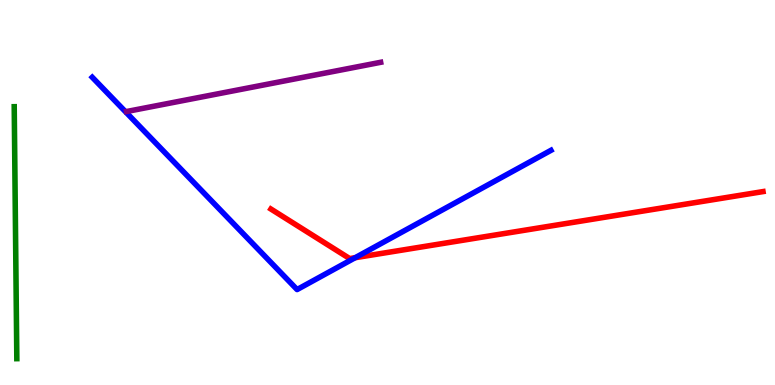[{'lines': ['blue', 'red'], 'intersections': [{'x': 4.58, 'y': 3.31}]}, {'lines': ['green', 'red'], 'intersections': []}, {'lines': ['purple', 'red'], 'intersections': []}, {'lines': ['blue', 'green'], 'intersections': []}, {'lines': ['blue', 'purple'], 'intersections': []}, {'lines': ['green', 'purple'], 'intersections': []}]